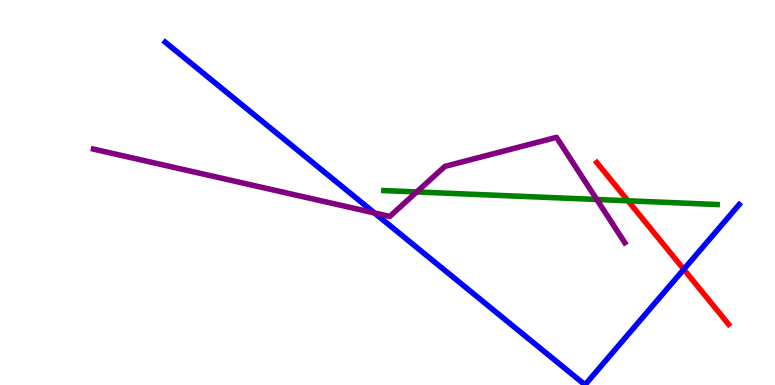[{'lines': ['blue', 'red'], 'intersections': [{'x': 8.82, 'y': 3.0}]}, {'lines': ['green', 'red'], 'intersections': [{'x': 8.1, 'y': 4.78}]}, {'lines': ['purple', 'red'], 'intersections': []}, {'lines': ['blue', 'green'], 'intersections': []}, {'lines': ['blue', 'purple'], 'intersections': [{'x': 4.83, 'y': 4.47}]}, {'lines': ['green', 'purple'], 'intersections': [{'x': 5.38, 'y': 5.01}, {'x': 7.7, 'y': 4.82}]}]